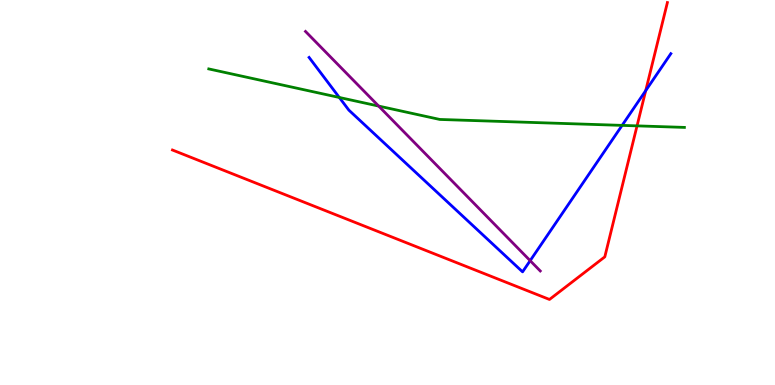[{'lines': ['blue', 'red'], 'intersections': [{'x': 8.33, 'y': 7.65}]}, {'lines': ['green', 'red'], 'intersections': [{'x': 8.22, 'y': 6.73}]}, {'lines': ['purple', 'red'], 'intersections': []}, {'lines': ['blue', 'green'], 'intersections': [{'x': 4.38, 'y': 7.47}, {'x': 8.03, 'y': 6.74}]}, {'lines': ['blue', 'purple'], 'intersections': [{'x': 6.84, 'y': 3.23}]}, {'lines': ['green', 'purple'], 'intersections': [{'x': 4.89, 'y': 7.24}]}]